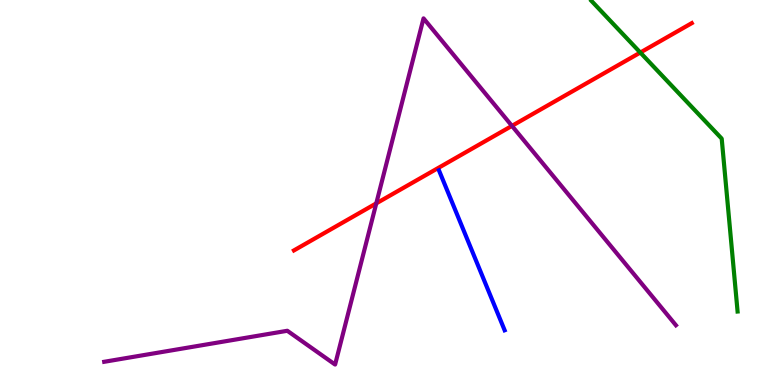[{'lines': ['blue', 'red'], 'intersections': []}, {'lines': ['green', 'red'], 'intersections': [{'x': 8.26, 'y': 8.64}]}, {'lines': ['purple', 'red'], 'intersections': [{'x': 4.86, 'y': 4.72}, {'x': 6.61, 'y': 6.73}]}, {'lines': ['blue', 'green'], 'intersections': []}, {'lines': ['blue', 'purple'], 'intersections': []}, {'lines': ['green', 'purple'], 'intersections': []}]